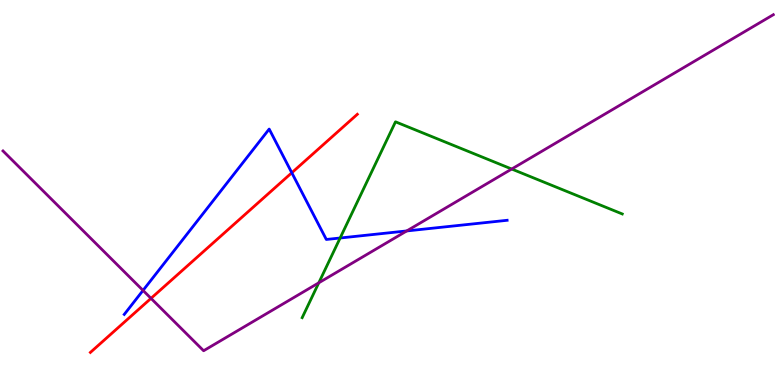[{'lines': ['blue', 'red'], 'intersections': [{'x': 3.77, 'y': 5.51}]}, {'lines': ['green', 'red'], 'intersections': []}, {'lines': ['purple', 'red'], 'intersections': [{'x': 1.95, 'y': 2.25}]}, {'lines': ['blue', 'green'], 'intersections': [{'x': 4.39, 'y': 3.82}]}, {'lines': ['blue', 'purple'], 'intersections': [{'x': 1.85, 'y': 2.46}, {'x': 5.25, 'y': 4.0}]}, {'lines': ['green', 'purple'], 'intersections': [{'x': 4.11, 'y': 2.65}, {'x': 6.6, 'y': 5.61}]}]